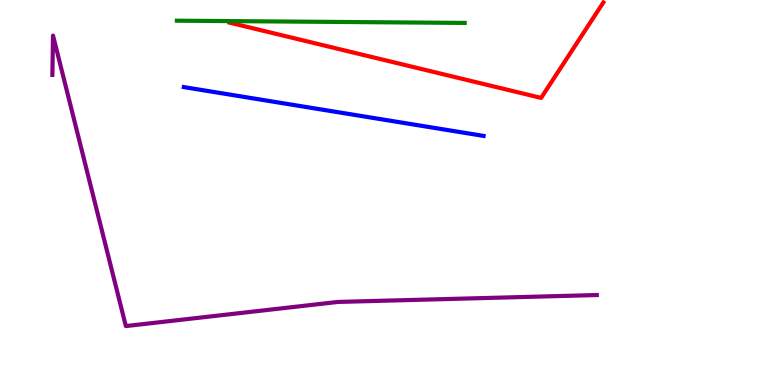[{'lines': ['blue', 'red'], 'intersections': []}, {'lines': ['green', 'red'], 'intersections': []}, {'lines': ['purple', 'red'], 'intersections': []}, {'lines': ['blue', 'green'], 'intersections': []}, {'lines': ['blue', 'purple'], 'intersections': []}, {'lines': ['green', 'purple'], 'intersections': []}]